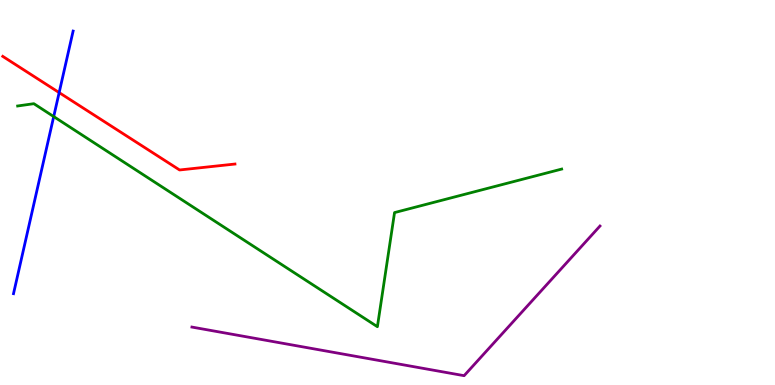[{'lines': ['blue', 'red'], 'intersections': [{'x': 0.763, 'y': 7.59}]}, {'lines': ['green', 'red'], 'intersections': []}, {'lines': ['purple', 'red'], 'intersections': []}, {'lines': ['blue', 'green'], 'intersections': [{'x': 0.693, 'y': 6.97}]}, {'lines': ['blue', 'purple'], 'intersections': []}, {'lines': ['green', 'purple'], 'intersections': []}]